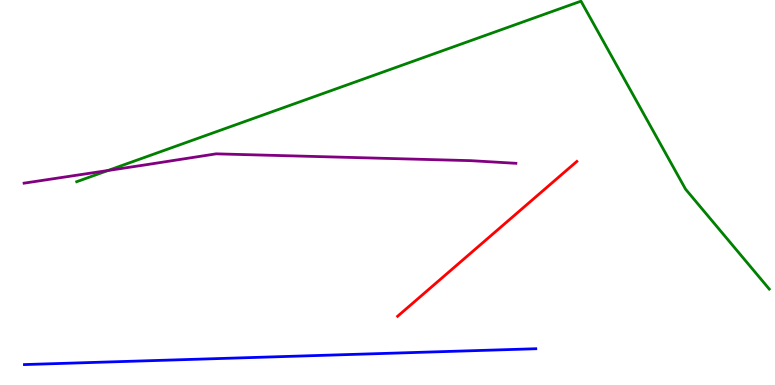[{'lines': ['blue', 'red'], 'intersections': []}, {'lines': ['green', 'red'], 'intersections': []}, {'lines': ['purple', 'red'], 'intersections': []}, {'lines': ['blue', 'green'], 'intersections': []}, {'lines': ['blue', 'purple'], 'intersections': []}, {'lines': ['green', 'purple'], 'intersections': [{'x': 1.39, 'y': 5.57}]}]